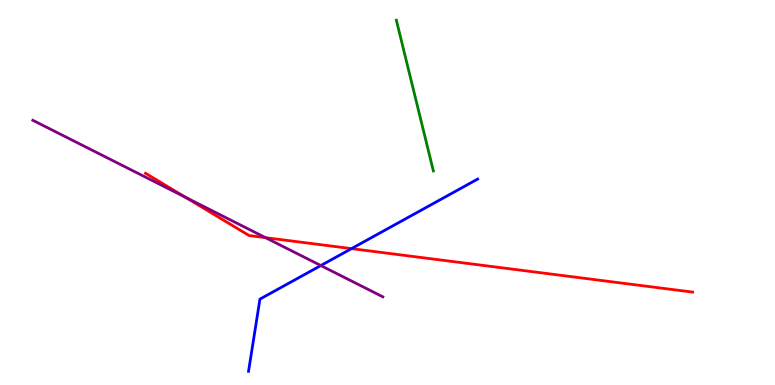[{'lines': ['blue', 'red'], 'intersections': [{'x': 4.54, 'y': 3.54}]}, {'lines': ['green', 'red'], 'intersections': []}, {'lines': ['purple', 'red'], 'intersections': [{'x': 2.39, 'y': 4.88}, {'x': 3.43, 'y': 3.83}]}, {'lines': ['blue', 'green'], 'intersections': []}, {'lines': ['blue', 'purple'], 'intersections': [{'x': 4.14, 'y': 3.1}]}, {'lines': ['green', 'purple'], 'intersections': []}]